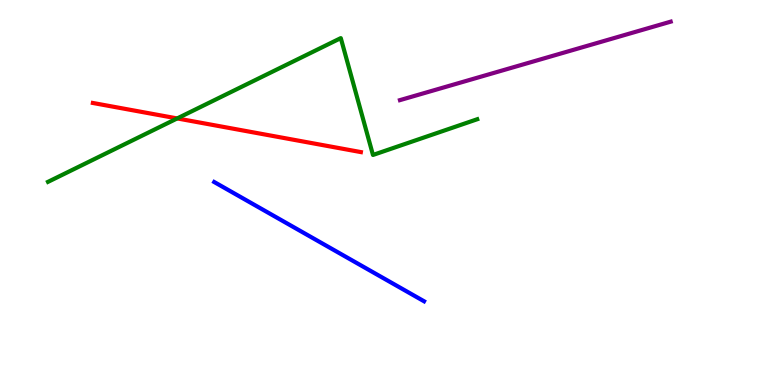[{'lines': ['blue', 'red'], 'intersections': []}, {'lines': ['green', 'red'], 'intersections': [{'x': 2.29, 'y': 6.92}]}, {'lines': ['purple', 'red'], 'intersections': []}, {'lines': ['blue', 'green'], 'intersections': []}, {'lines': ['blue', 'purple'], 'intersections': []}, {'lines': ['green', 'purple'], 'intersections': []}]